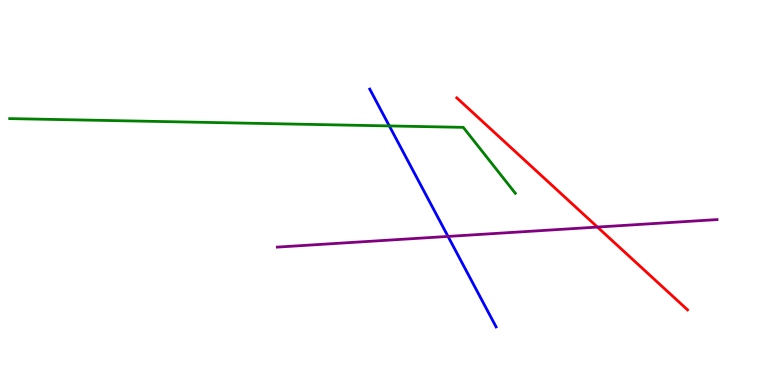[{'lines': ['blue', 'red'], 'intersections': []}, {'lines': ['green', 'red'], 'intersections': []}, {'lines': ['purple', 'red'], 'intersections': [{'x': 7.71, 'y': 4.1}]}, {'lines': ['blue', 'green'], 'intersections': [{'x': 5.02, 'y': 6.73}]}, {'lines': ['blue', 'purple'], 'intersections': [{'x': 5.78, 'y': 3.86}]}, {'lines': ['green', 'purple'], 'intersections': []}]